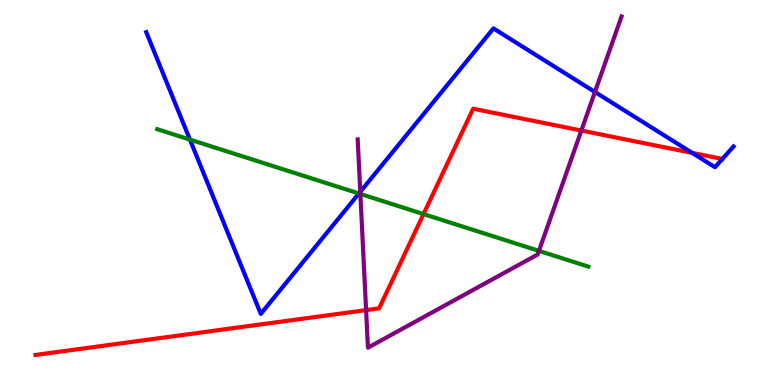[{'lines': ['blue', 'red'], 'intersections': [{'x': 8.93, 'y': 6.03}]}, {'lines': ['green', 'red'], 'intersections': [{'x': 5.46, 'y': 4.44}]}, {'lines': ['purple', 'red'], 'intersections': [{'x': 4.72, 'y': 1.95}, {'x': 7.5, 'y': 6.61}]}, {'lines': ['blue', 'green'], 'intersections': [{'x': 2.45, 'y': 6.37}, {'x': 4.63, 'y': 4.97}]}, {'lines': ['blue', 'purple'], 'intersections': [{'x': 4.65, 'y': 5.02}, {'x': 7.68, 'y': 7.61}]}, {'lines': ['green', 'purple'], 'intersections': [{'x': 4.65, 'y': 4.96}, {'x': 6.95, 'y': 3.48}]}]